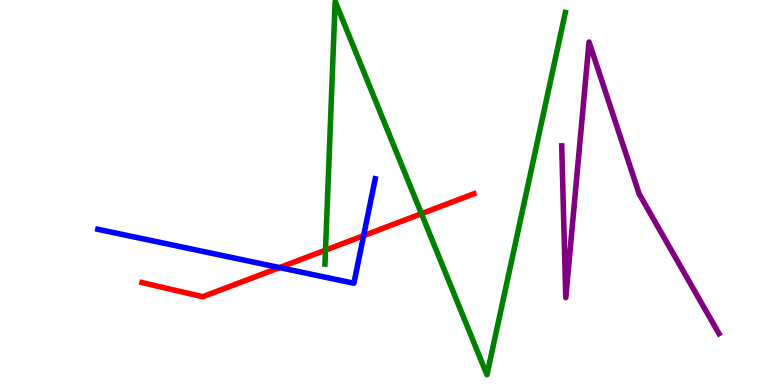[{'lines': ['blue', 'red'], 'intersections': [{'x': 3.61, 'y': 3.05}, {'x': 4.69, 'y': 3.88}]}, {'lines': ['green', 'red'], 'intersections': [{'x': 4.2, 'y': 3.5}, {'x': 5.44, 'y': 4.45}]}, {'lines': ['purple', 'red'], 'intersections': []}, {'lines': ['blue', 'green'], 'intersections': []}, {'lines': ['blue', 'purple'], 'intersections': []}, {'lines': ['green', 'purple'], 'intersections': []}]